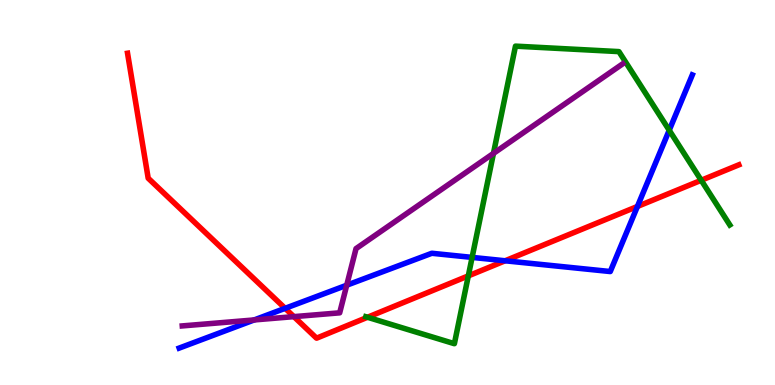[{'lines': ['blue', 'red'], 'intersections': [{'x': 3.68, 'y': 1.99}, {'x': 6.52, 'y': 3.23}, {'x': 8.22, 'y': 4.64}]}, {'lines': ['green', 'red'], 'intersections': [{'x': 4.74, 'y': 1.76}, {'x': 6.04, 'y': 2.83}, {'x': 9.05, 'y': 5.32}]}, {'lines': ['purple', 'red'], 'intersections': [{'x': 3.79, 'y': 1.78}]}, {'lines': ['blue', 'green'], 'intersections': [{'x': 6.09, 'y': 3.31}, {'x': 8.64, 'y': 6.62}]}, {'lines': ['blue', 'purple'], 'intersections': [{'x': 3.28, 'y': 1.69}, {'x': 4.47, 'y': 2.59}]}, {'lines': ['green', 'purple'], 'intersections': [{'x': 6.37, 'y': 6.02}]}]